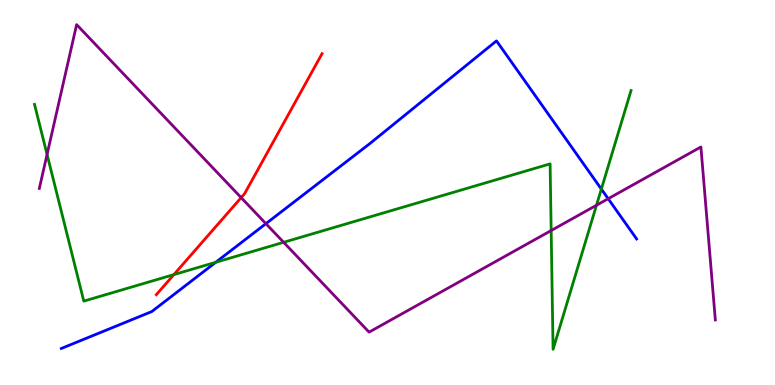[{'lines': ['blue', 'red'], 'intersections': []}, {'lines': ['green', 'red'], 'intersections': [{'x': 2.24, 'y': 2.87}]}, {'lines': ['purple', 'red'], 'intersections': [{'x': 3.11, 'y': 4.87}]}, {'lines': ['blue', 'green'], 'intersections': [{'x': 2.78, 'y': 3.19}, {'x': 7.76, 'y': 5.09}]}, {'lines': ['blue', 'purple'], 'intersections': [{'x': 3.43, 'y': 4.19}, {'x': 7.85, 'y': 4.84}]}, {'lines': ['green', 'purple'], 'intersections': [{'x': 0.607, 'y': 5.99}, {'x': 3.66, 'y': 3.71}, {'x': 7.11, 'y': 4.01}, {'x': 7.7, 'y': 4.67}]}]